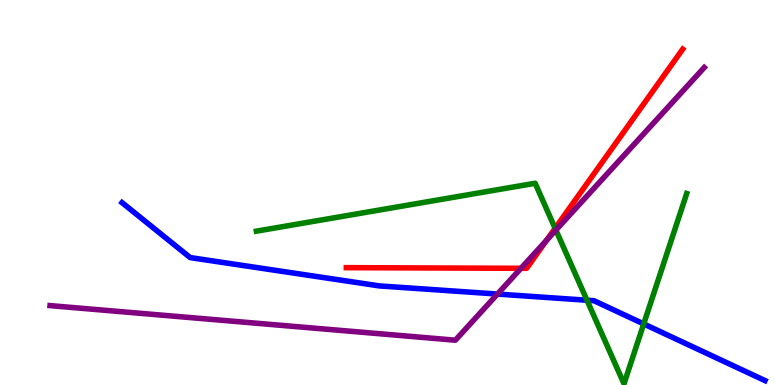[{'lines': ['blue', 'red'], 'intersections': []}, {'lines': ['green', 'red'], 'intersections': [{'x': 7.16, 'y': 4.07}]}, {'lines': ['purple', 'red'], 'intersections': [{'x': 6.72, 'y': 3.03}, {'x': 7.05, 'y': 3.76}]}, {'lines': ['blue', 'green'], 'intersections': [{'x': 7.57, 'y': 2.2}, {'x': 8.31, 'y': 1.59}]}, {'lines': ['blue', 'purple'], 'intersections': [{'x': 6.42, 'y': 2.36}]}, {'lines': ['green', 'purple'], 'intersections': [{'x': 7.17, 'y': 4.02}]}]